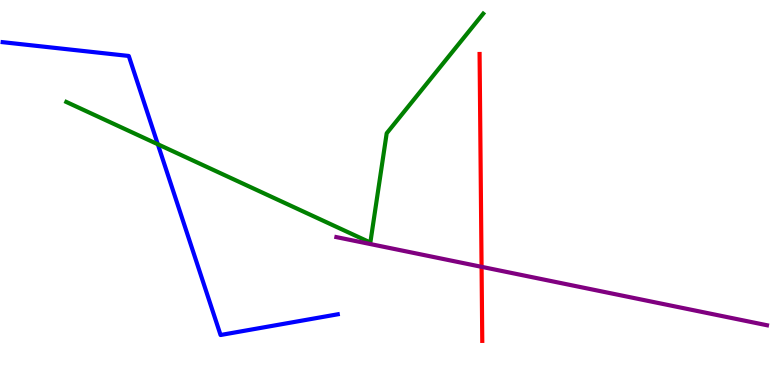[{'lines': ['blue', 'red'], 'intersections': []}, {'lines': ['green', 'red'], 'intersections': []}, {'lines': ['purple', 'red'], 'intersections': [{'x': 6.21, 'y': 3.07}]}, {'lines': ['blue', 'green'], 'intersections': [{'x': 2.04, 'y': 6.25}]}, {'lines': ['blue', 'purple'], 'intersections': []}, {'lines': ['green', 'purple'], 'intersections': []}]